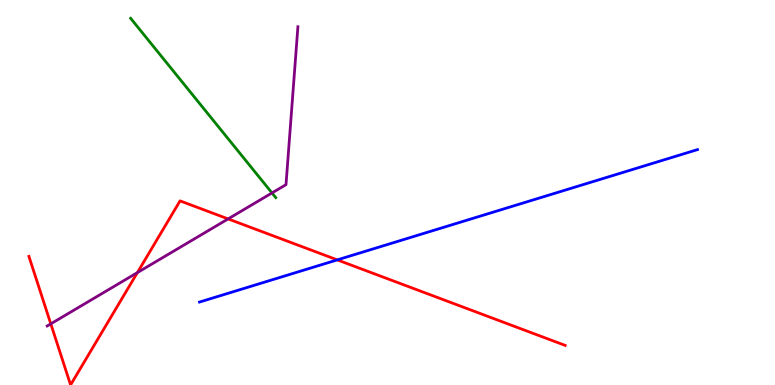[{'lines': ['blue', 'red'], 'intersections': [{'x': 4.35, 'y': 3.25}]}, {'lines': ['green', 'red'], 'intersections': []}, {'lines': ['purple', 'red'], 'intersections': [{'x': 0.655, 'y': 1.59}, {'x': 1.77, 'y': 2.92}, {'x': 2.94, 'y': 4.31}]}, {'lines': ['blue', 'green'], 'intersections': []}, {'lines': ['blue', 'purple'], 'intersections': []}, {'lines': ['green', 'purple'], 'intersections': [{'x': 3.51, 'y': 4.99}]}]